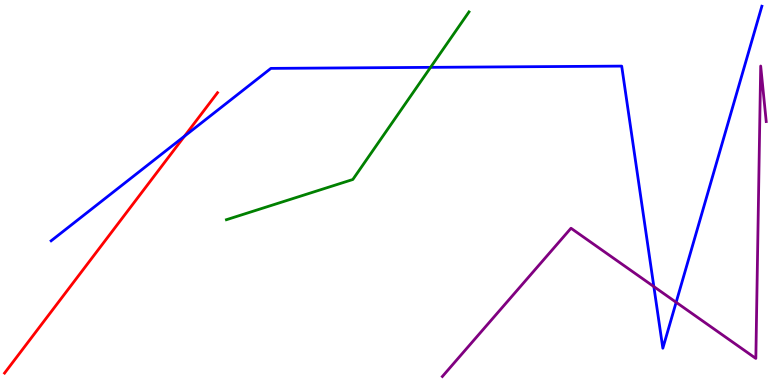[{'lines': ['blue', 'red'], 'intersections': [{'x': 2.38, 'y': 6.46}]}, {'lines': ['green', 'red'], 'intersections': []}, {'lines': ['purple', 'red'], 'intersections': []}, {'lines': ['blue', 'green'], 'intersections': [{'x': 5.56, 'y': 8.25}]}, {'lines': ['blue', 'purple'], 'intersections': [{'x': 8.44, 'y': 2.56}, {'x': 8.72, 'y': 2.15}]}, {'lines': ['green', 'purple'], 'intersections': []}]